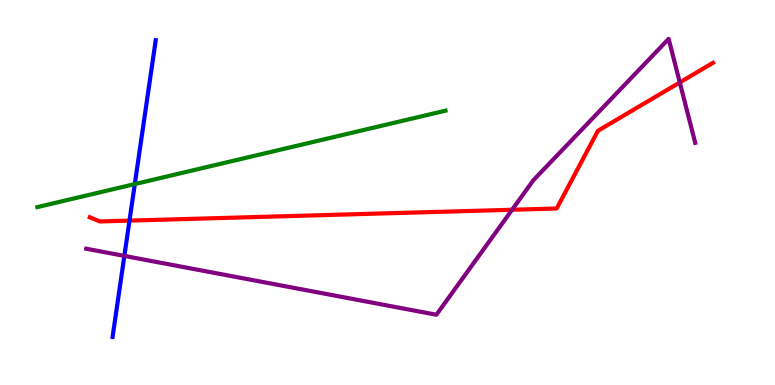[{'lines': ['blue', 'red'], 'intersections': [{'x': 1.67, 'y': 4.27}]}, {'lines': ['green', 'red'], 'intersections': []}, {'lines': ['purple', 'red'], 'intersections': [{'x': 6.61, 'y': 4.55}, {'x': 8.77, 'y': 7.86}]}, {'lines': ['blue', 'green'], 'intersections': [{'x': 1.74, 'y': 5.22}]}, {'lines': ['blue', 'purple'], 'intersections': [{'x': 1.6, 'y': 3.35}]}, {'lines': ['green', 'purple'], 'intersections': []}]